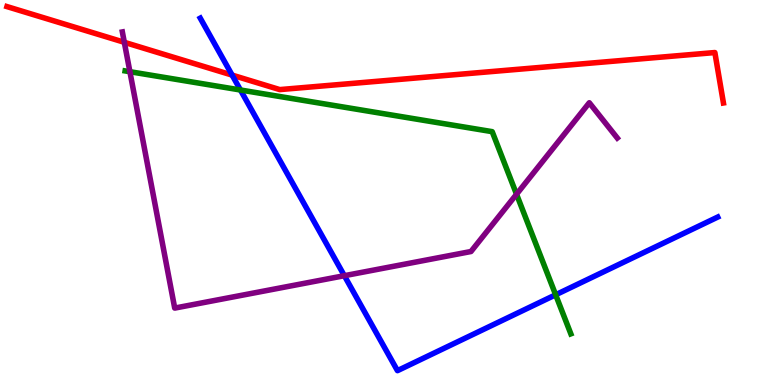[{'lines': ['blue', 'red'], 'intersections': [{'x': 3.0, 'y': 8.05}]}, {'lines': ['green', 'red'], 'intersections': []}, {'lines': ['purple', 'red'], 'intersections': [{'x': 1.6, 'y': 8.9}]}, {'lines': ['blue', 'green'], 'intersections': [{'x': 3.1, 'y': 7.66}, {'x': 7.17, 'y': 2.34}]}, {'lines': ['blue', 'purple'], 'intersections': [{'x': 4.44, 'y': 2.84}]}, {'lines': ['green', 'purple'], 'intersections': [{'x': 1.68, 'y': 8.14}, {'x': 6.66, 'y': 4.95}]}]